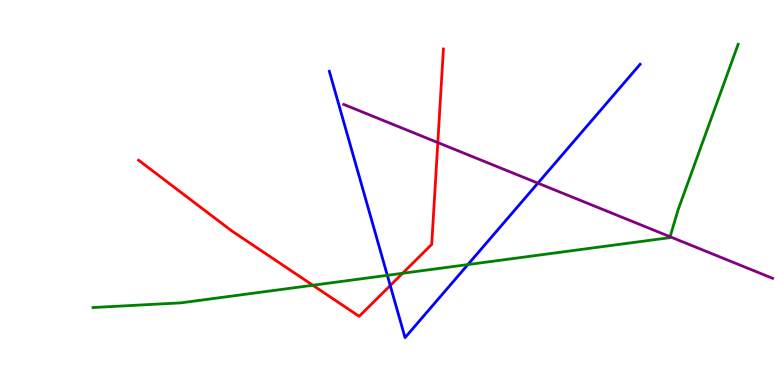[{'lines': ['blue', 'red'], 'intersections': [{'x': 5.04, 'y': 2.58}]}, {'lines': ['green', 'red'], 'intersections': [{'x': 4.04, 'y': 2.59}, {'x': 5.2, 'y': 2.9}]}, {'lines': ['purple', 'red'], 'intersections': [{'x': 5.65, 'y': 6.3}]}, {'lines': ['blue', 'green'], 'intersections': [{'x': 5.0, 'y': 2.85}, {'x': 6.04, 'y': 3.13}]}, {'lines': ['blue', 'purple'], 'intersections': [{'x': 6.94, 'y': 5.24}]}, {'lines': ['green', 'purple'], 'intersections': [{'x': 8.65, 'y': 3.85}]}]